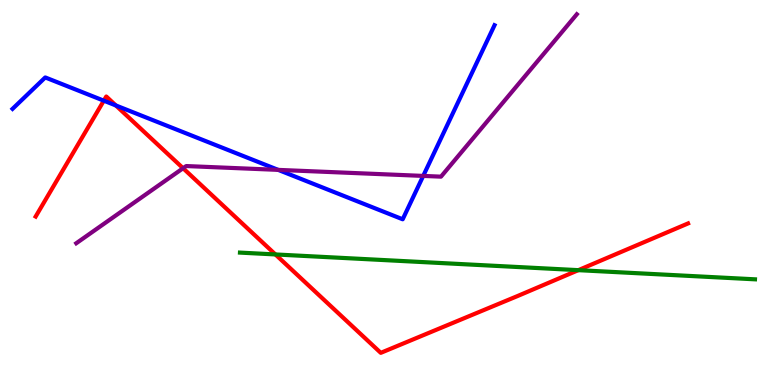[{'lines': ['blue', 'red'], 'intersections': [{'x': 1.34, 'y': 7.38}, {'x': 1.49, 'y': 7.26}]}, {'lines': ['green', 'red'], 'intersections': [{'x': 3.55, 'y': 3.39}, {'x': 7.46, 'y': 2.98}]}, {'lines': ['purple', 'red'], 'intersections': [{'x': 2.36, 'y': 5.63}]}, {'lines': ['blue', 'green'], 'intersections': []}, {'lines': ['blue', 'purple'], 'intersections': [{'x': 3.59, 'y': 5.59}, {'x': 5.46, 'y': 5.43}]}, {'lines': ['green', 'purple'], 'intersections': []}]